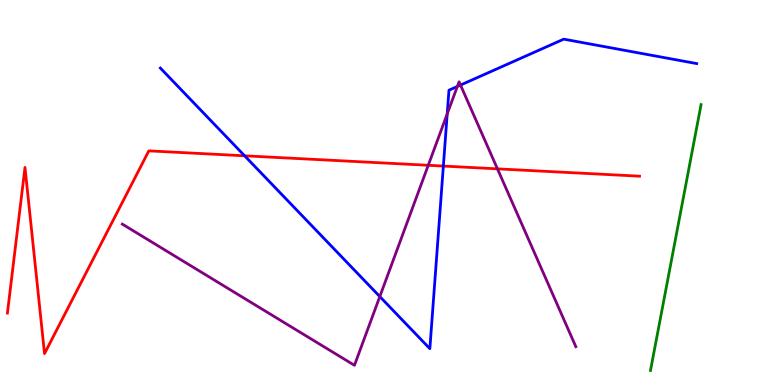[{'lines': ['blue', 'red'], 'intersections': [{'x': 3.16, 'y': 5.95}, {'x': 5.72, 'y': 5.69}]}, {'lines': ['green', 'red'], 'intersections': []}, {'lines': ['purple', 'red'], 'intersections': [{'x': 5.53, 'y': 5.71}, {'x': 6.42, 'y': 5.61}]}, {'lines': ['blue', 'green'], 'intersections': []}, {'lines': ['blue', 'purple'], 'intersections': [{'x': 4.9, 'y': 2.3}, {'x': 5.77, 'y': 7.04}, {'x': 5.9, 'y': 7.75}, {'x': 5.94, 'y': 7.79}]}, {'lines': ['green', 'purple'], 'intersections': []}]